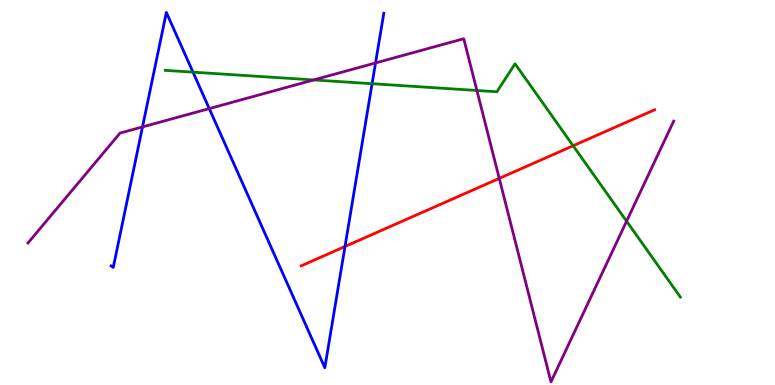[{'lines': ['blue', 'red'], 'intersections': [{'x': 4.45, 'y': 3.6}]}, {'lines': ['green', 'red'], 'intersections': [{'x': 7.4, 'y': 6.21}]}, {'lines': ['purple', 'red'], 'intersections': [{'x': 6.44, 'y': 5.37}]}, {'lines': ['blue', 'green'], 'intersections': [{'x': 2.49, 'y': 8.13}, {'x': 4.8, 'y': 7.83}]}, {'lines': ['blue', 'purple'], 'intersections': [{'x': 1.84, 'y': 6.7}, {'x': 2.7, 'y': 7.18}, {'x': 4.85, 'y': 8.36}]}, {'lines': ['green', 'purple'], 'intersections': [{'x': 4.05, 'y': 7.92}, {'x': 6.15, 'y': 7.65}, {'x': 8.09, 'y': 4.25}]}]